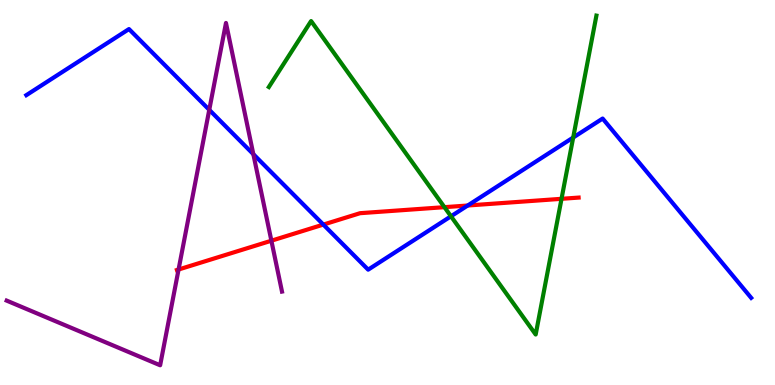[{'lines': ['blue', 'red'], 'intersections': [{'x': 4.17, 'y': 4.17}, {'x': 6.03, 'y': 4.66}]}, {'lines': ['green', 'red'], 'intersections': [{'x': 5.73, 'y': 4.62}, {'x': 7.25, 'y': 4.84}]}, {'lines': ['purple', 'red'], 'intersections': [{'x': 2.3, 'y': 3.0}, {'x': 3.5, 'y': 3.75}]}, {'lines': ['blue', 'green'], 'intersections': [{'x': 5.82, 'y': 4.38}, {'x': 7.4, 'y': 6.43}]}, {'lines': ['blue', 'purple'], 'intersections': [{'x': 2.7, 'y': 7.15}, {'x': 3.27, 'y': 6.0}]}, {'lines': ['green', 'purple'], 'intersections': []}]